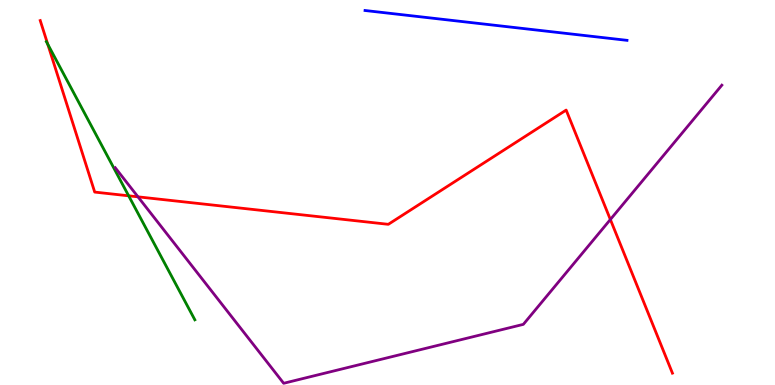[{'lines': ['blue', 'red'], 'intersections': []}, {'lines': ['green', 'red'], 'intersections': [{'x': 0.616, 'y': 8.85}, {'x': 1.66, 'y': 4.91}]}, {'lines': ['purple', 'red'], 'intersections': [{'x': 1.78, 'y': 4.89}, {'x': 7.88, 'y': 4.3}]}, {'lines': ['blue', 'green'], 'intersections': []}, {'lines': ['blue', 'purple'], 'intersections': []}, {'lines': ['green', 'purple'], 'intersections': []}]